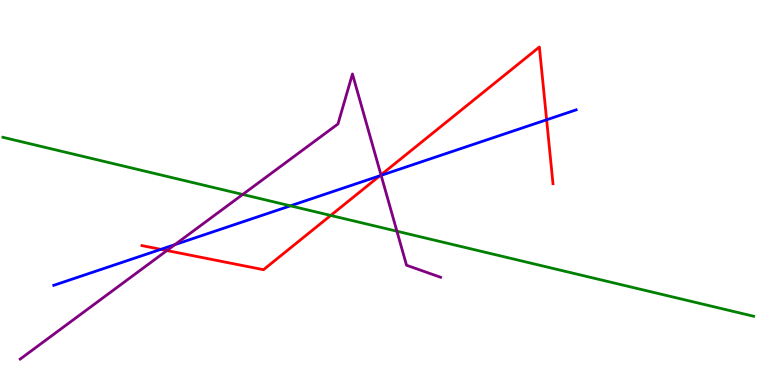[{'lines': ['blue', 'red'], 'intersections': [{'x': 2.08, 'y': 3.52}, {'x': 4.9, 'y': 5.43}, {'x': 7.05, 'y': 6.89}]}, {'lines': ['green', 'red'], 'intersections': [{'x': 4.27, 'y': 4.4}]}, {'lines': ['purple', 'red'], 'intersections': [{'x': 2.15, 'y': 3.49}, {'x': 4.92, 'y': 5.46}]}, {'lines': ['blue', 'green'], 'intersections': [{'x': 3.75, 'y': 4.65}]}, {'lines': ['blue', 'purple'], 'intersections': [{'x': 2.26, 'y': 3.65}, {'x': 4.92, 'y': 5.44}]}, {'lines': ['green', 'purple'], 'intersections': [{'x': 3.13, 'y': 4.95}, {'x': 5.12, 'y': 3.99}]}]